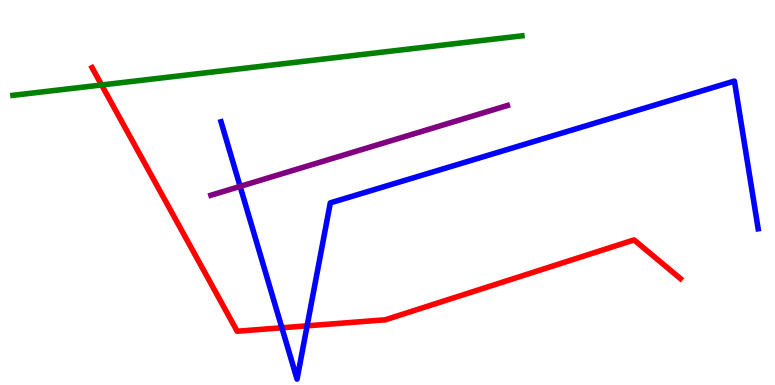[{'lines': ['blue', 'red'], 'intersections': [{'x': 3.64, 'y': 1.49}, {'x': 3.96, 'y': 1.54}]}, {'lines': ['green', 'red'], 'intersections': [{'x': 1.31, 'y': 7.79}]}, {'lines': ['purple', 'red'], 'intersections': []}, {'lines': ['blue', 'green'], 'intersections': []}, {'lines': ['blue', 'purple'], 'intersections': [{'x': 3.1, 'y': 5.16}]}, {'lines': ['green', 'purple'], 'intersections': []}]